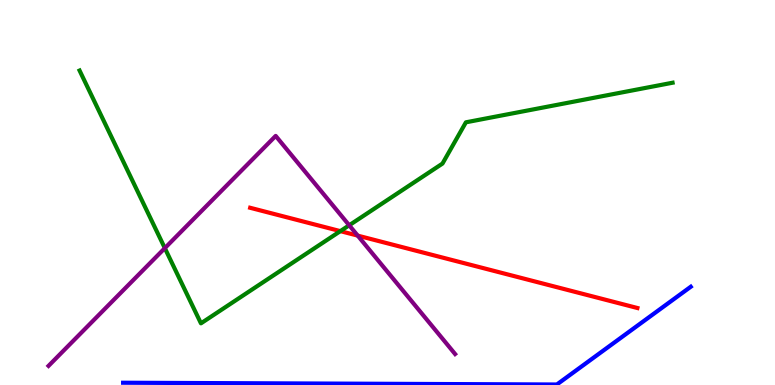[{'lines': ['blue', 'red'], 'intersections': []}, {'lines': ['green', 'red'], 'intersections': [{'x': 4.39, 'y': 4.0}]}, {'lines': ['purple', 'red'], 'intersections': [{'x': 4.62, 'y': 3.88}]}, {'lines': ['blue', 'green'], 'intersections': []}, {'lines': ['blue', 'purple'], 'intersections': []}, {'lines': ['green', 'purple'], 'intersections': [{'x': 2.13, 'y': 3.56}, {'x': 4.51, 'y': 4.15}]}]